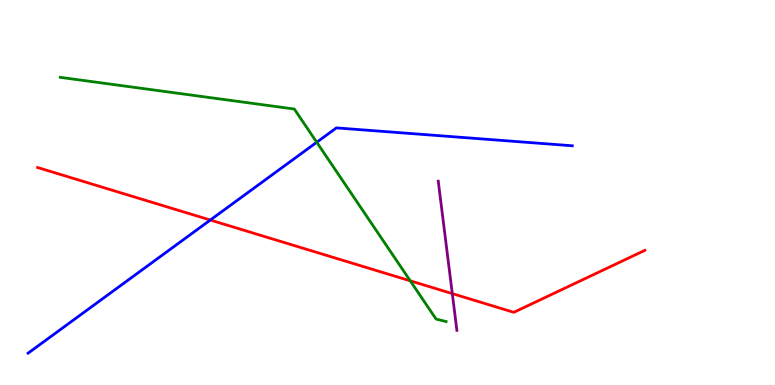[{'lines': ['blue', 'red'], 'intersections': [{'x': 2.71, 'y': 4.28}]}, {'lines': ['green', 'red'], 'intersections': [{'x': 5.29, 'y': 2.71}]}, {'lines': ['purple', 'red'], 'intersections': [{'x': 5.84, 'y': 2.37}]}, {'lines': ['blue', 'green'], 'intersections': [{'x': 4.09, 'y': 6.3}]}, {'lines': ['blue', 'purple'], 'intersections': []}, {'lines': ['green', 'purple'], 'intersections': []}]